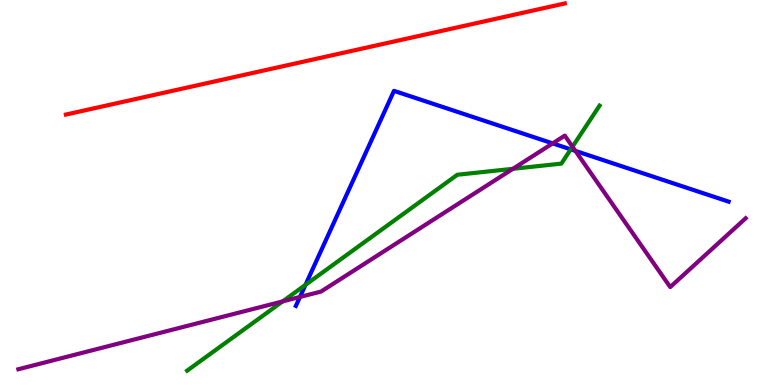[{'lines': ['blue', 'red'], 'intersections': []}, {'lines': ['green', 'red'], 'intersections': []}, {'lines': ['purple', 'red'], 'intersections': []}, {'lines': ['blue', 'green'], 'intersections': [{'x': 3.94, 'y': 2.6}, {'x': 7.36, 'y': 6.12}]}, {'lines': ['blue', 'purple'], 'intersections': [{'x': 3.87, 'y': 2.29}, {'x': 7.13, 'y': 6.28}, {'x': 7.42, 'y': 6.08}]}, {'lines': ['green', 'purple'], 'intersections': [{'x': 3.65, 'y': 2.17}, {'x': 6.62, 'y': 5.62}, {'x': 7.39, 'y': 6.19}]}]